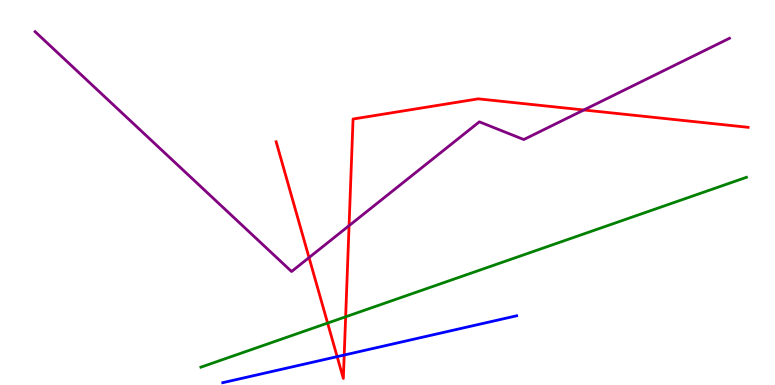[{'lines': ['blue', 'red'], 'intersections': [{'x': 4.35, 'y': 0.737}, {'x': 4.44, 'y': 0.778}]}, {'lines': ['green', 'red'], 'intersections': [{'x': 4.23, 'y': 1.61}, {'x': 4.46, 'y': 1.77}]}, {'lines': ['purple', 'red'], 'intersections': [{'x': 3.99, 'y': 3.31}, {'x': 4.5, 'y': 4.14}, {'x': 7.53, 'y': 7.14}]}, {'lines': ['blue', 'green'], 'intersections': []}, {'lines': ['blue', 'purple'], 'intersections': []}, {'lines': ['green', 'purple'], 'intersections': []}]